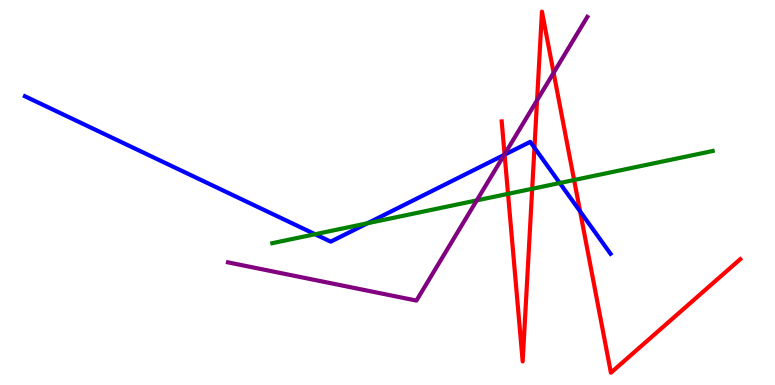[{'lines': ['blue', 'red'], 'intersections': [{'x': 6.51, 'y': 5.98}, {'x': 6.9, 'y': 6.16}, {'x': 7.49, 'y': 4.51}]}, {'lines': ['green', 'red'], 'intersections': [{'x': 6.56, 'y': 4.97}, {'x': 6.87, 'y': 5.1}, {'x': 7.41, 'y': 5.32}]}, {'lines': ['purple', 'red'], 'intersections': [{'x': 6.51, 'y': 5.99}, {'x': 6.93, 'y': 7.39}, {'x': 7.14, 'y': 8.11}]}, {'lines': ['blue', 'green'], 'intersections': [{'x': 4.07, 'y': 3.92}, {'x': 4.74, 'y': 4.2}, {'x': 7.22, 'y': 5.25}]}, {'lines': ['blue', 'purple'], 'intersections': [{'x': 6.51, 'y': 5.98}]}, {'lines': ['green', 'purple'], 'intersections': [{'x': 6.15, 'y': 4.8}]}]